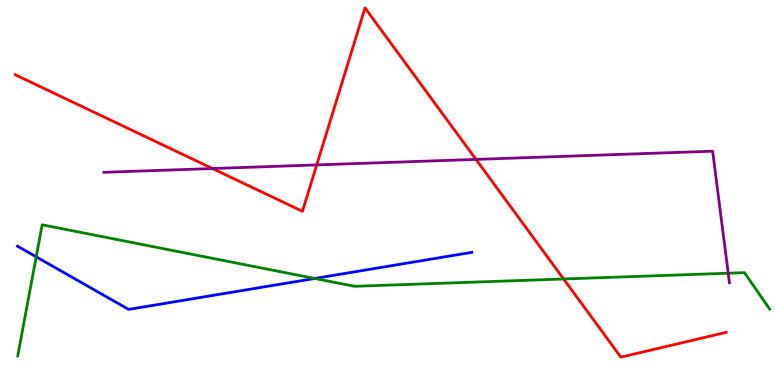[{'lines': ['blue', 'red'], 'intersections': []}, {'lines': ['green', 'red'], 'intersections': [{'x': 7.27, 'y': 2.75}]}, {'lines': ['purple', 'red'], 'intersections': [{'x': 2.74, 'y': 5.62}, {'x': 4.09, 'y': 5.72}, {'x': 6.14, 'y': 5.86}]}, {'lines': ['blue', 'green'], 'intersections': [{'x': 0.467, 'y': 3.33}, {'x': 4.06, 'y': 2.77}]}, {'lines': ['blue', 'purple'], 'intersections': []}, {'lines': ['green', 'purple'], 'intersections': [{'x': 9.4, 'y': 2.9}]}]